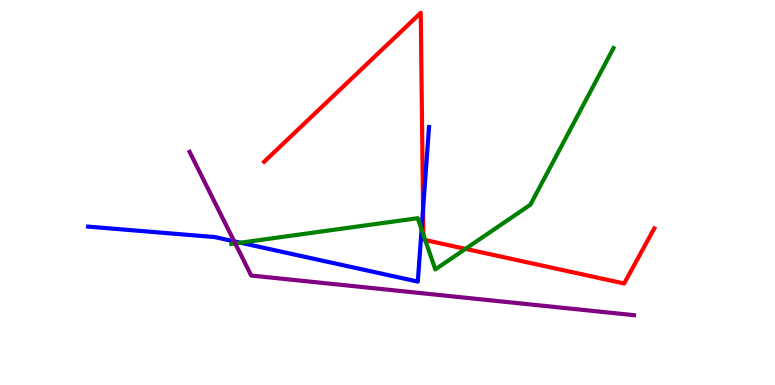[{'lines': ['blue', 'red'], 'intersections': [{'x': 5.46, 'y': 4.57}]}, {'lines': ['green', 'red'], 'intersections': [{'x': 5.46, 'y': 3.91}, {'x': 5.49, 'y': 3.76}, {'x': 6.01, 'y': 3.54}]}, {'lines': ['purple', 'red'], 'intersections': []}, {'lines': ['blue', 'green'], 'intersections': [{'x': 3.1, 'y': 3.7}, {'x': 5.44, 'y': 4.04}]}, {'lines': ['blue', 'purple'], 'intersections': [{'x': 3.02, 'y': 3.73}]}, {'lines': ['green', 'purple'], 'intersections': [{'x': 3.04, 'y': 3.68}]}]